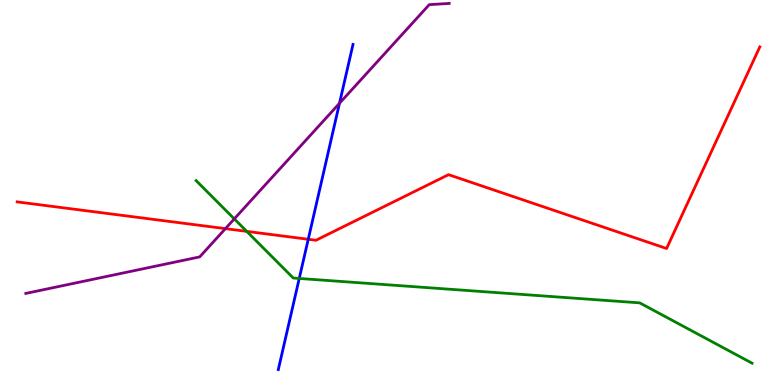[{'lines': ['blue', 'red'], 'intersections': [{'x': 3.98, 'y': 3.78}]}, {'lines': ['green', 'red'], 'intersections': [{'x': 3.18, 'y': 3.99}]}, {'lines': ['purple', 'red'], 'intersections': [{'x': 2.91, 'y': 4.06}]}, {'lines': ['blue', 'green'], 'intersections': [{'x': 3.86, 'y': 2.77}]}, {'lines': ['blue', 'purple'], 'intersections': [{'x': 4.38, 'y': 7.32}]}, {'lines': ['green', 'purple'], 'intersections': [{'x': 3.02, 'y': 4.31}]}]